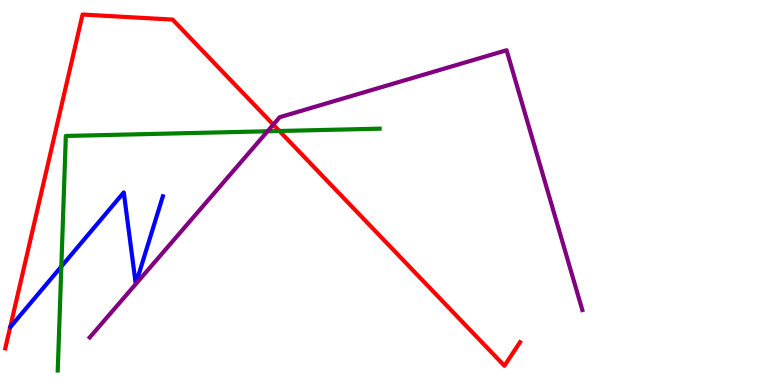[{'lines': ['blue', 'red'], 'intersections': []}, {'lines': ['green', 'red'], 'intersections': [{'x': 3.61, 'y': 6.6}]}, {'lines': ['purple', 'red'], 'intersections': [{'x': 3.53, 'y': 6.76}]}, {'lines': ['blue', 'green'], 'intersections': [{'x': 0.791, 'y': 3.08}]}, {'lines': ['blue', 'purple'], 'intersections': []}, {'lines': ['green', 'purple'], 'intersections': [{'x': 3.45, 'y': 6.59}]}]